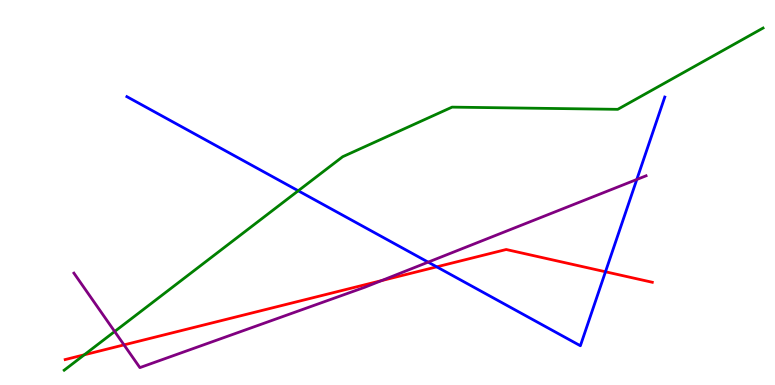[{'lines': ['blue', 'red'], 'intersections': [{'x': 5.64, 'y': 3.07}, {'x': 7.81, 'y': 2.94}]}, {'lines': ['green', 'red'], 'intersections': [{'x': 1.09, 'y': 0.784}]}, {'lines': ['purple', 'red'], 'intersections': [{'x': 1.6, 'y': 1.04}, {'x': 4.92, 'y': 2.71}]}, {'lines': ['blue', 'green'], 'intersections': [{'x': 3.85, 'y': 5.04}]}, {'lines': ['blue', 'purple'], 'intersections': [{'x': 5.52, 'y': 3.19}, {'x': 8.22, 'y': 5.34}]}, {'lines': ['green', 'purple'], 'intersections': [{'x': 1.48, 'y': 1.39}]}]